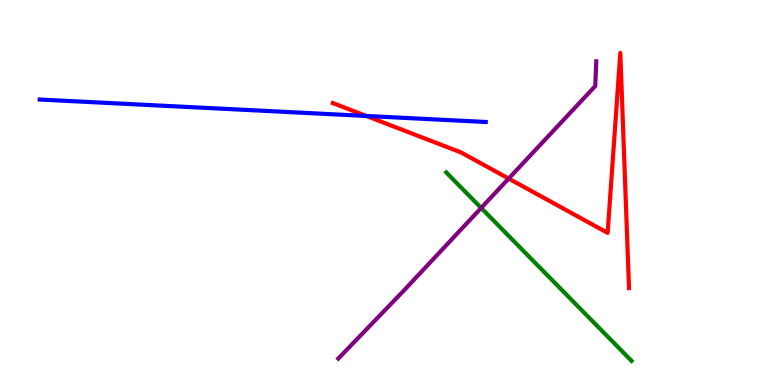[{'lines': ['blue', 'red'], 'intersections': [{'x': 4.73, 'y': 6.99}]}, {'lines': ['green', 'red'], 'intersections': []}, {'lines': ['purple', 'red'], 'intersections': [{'x': 6.56, 'y': 5.36}]}, {'lines': ['blue', 'green'], 'intersections': []}, {'lines': ['blue', 'purple'], 'intersections': []}, {'lines': ['green', 'purple'], 'intersections': [{'x': 6.21, 'y': 4.6}]}]